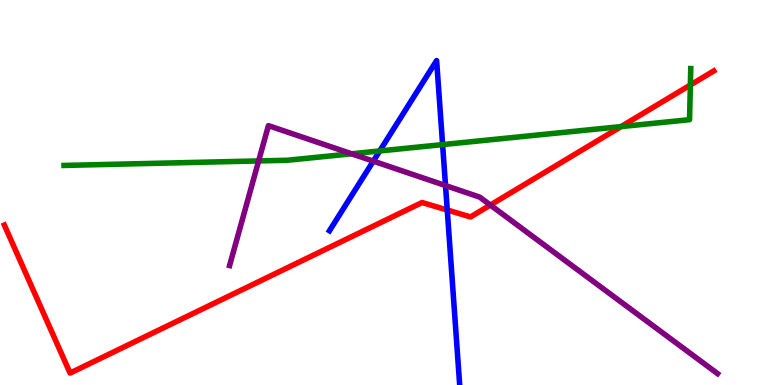[{'lines': ['blue', 'red'], 'intersections': [{'x': 5.77, 'y': 4.55}]}, {'lines': ['green', 'red'], 'intersections': [{'x': 8.01, 'y': 6.71}, {'x': 8.91, 'y': 7.79}]}, {'lines': ['purple', 'red'], 'intersections': [{'x': 6.33, 'y': 4.67}]}, {'lines': ['blue', 'green'], 'intersections': [{'x': 4.9, 'y': 6.08}, {'x': 5.71, 'y': 6.24}]}, {'lines': ['blue', 'purple'], 'intersections': [{'x': 4.82, 'y': 5.81}, {'x': 5.75, 'y': 5.18}]}, {'lines': ['green', 'purple'], 'intersections': [{'x': 3.34, 'y': 5.82}, {'x': 4.54, 'y': 6.01}]}]